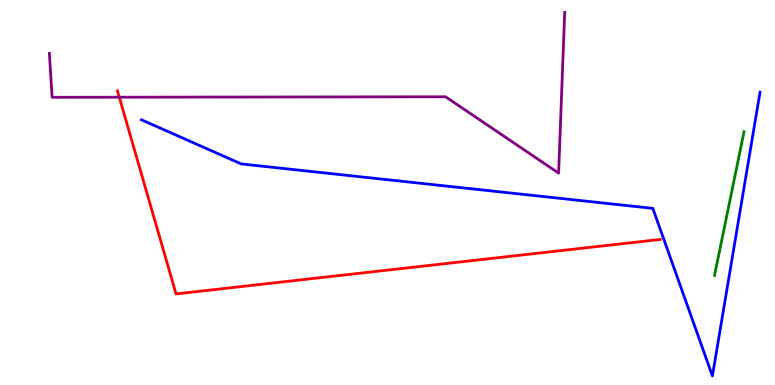[{'lines': ['blue', 'red'], 'intersections': []}, {'lines': ['green', 'red'], 'intersections': []}, {'lines': ['purple', 'red'], 'intersections': [{'x': 1.54, 'y': 7.48}]}, {'lines': ['blue', 'green'], 'intersections': []}, {'lines': ['blue', 'purple'], 'intersections': []}, {'lines': ['green', 'purple'], 'intersections': []}]